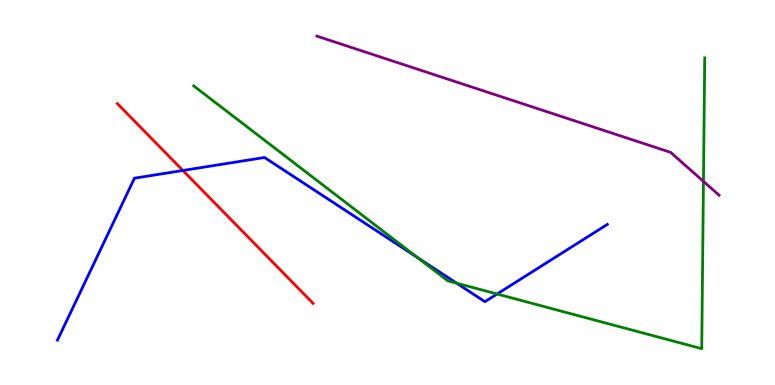[{'lines': ['blue', 'red'], 'intersections': [{'x': 2.36, 'y': 5.57}]}, {'lines': ['green', 'red'], 'intersections': []}, {'lines': ['purple', 'red'], 'intersections': []}, {'lines': ['blue', 'green'], 'intersections': [{'x': 5.39, 'y': 3.31}, {'x': 5.89, 'y': 2.64}, {'x': 6.41, 'y': 2.36}]}, {'lines': ['blue', 'purple'], 'intersections': []}, {'lines': ['green', 'purple'], 'intersections': [{'x': 9.08, 'y': 5.29}]}]